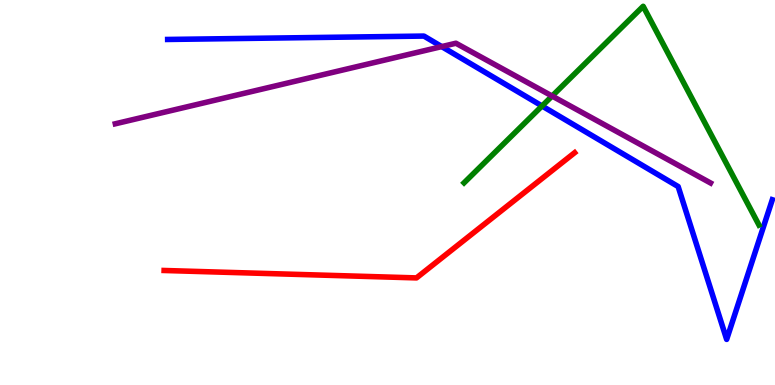[{'lines': ['blue', 'red'], 'intersections': []}, {'lines': ['green', 'red'], 'intersections': []}, {'lines': ['purple', 'red'], 'intersections': []}, {'lines': ['blue', 'green'], 'intersections': [{'x': 6.99, 'y': 7.25}]}, {'lines': ['blue', 'purple'], 'intersections': [{'x': 5.7, 'y': 8.79}]}, {'lines': ['green', 'purple'], 'intersections': [{'x': 7.12, 'y': 7.51}]}]